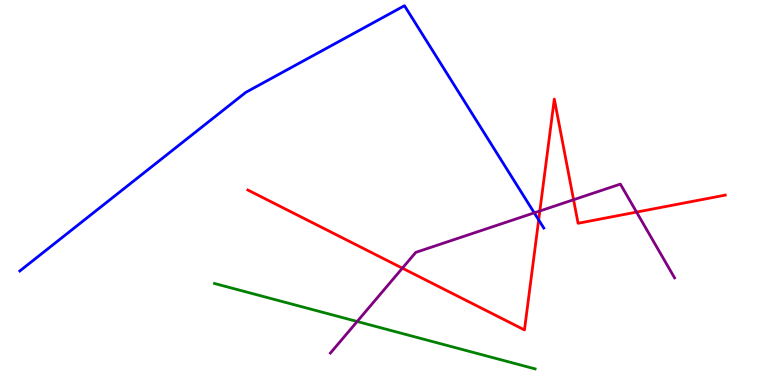[{'lines': ['blue', 'red'], 'intersections': [{'x': 6.95, 'y': 4.29}]}, {'lines': ['green', 'red'], 'intersections': []}, {'lines': ['purple', 'red'], 'intersections': [{'x': 5.19, 'y': 3.03}, {'x': 6.97, 'y': 4.52}, {'x': 7.4, 'y': 4.81}, {'x': 8.21, 'y': 4.49}]}, {'lines': ['blue', 'green'], 'intersections': []}, {'lines': ['blue', 'purple'], 'intersections': [{'x': 6.89, 'y': 4.47}]}, {'lines': ['green', 'purple'], 'intersections': [{'x': 4.61, 'y': 1.65}]}]